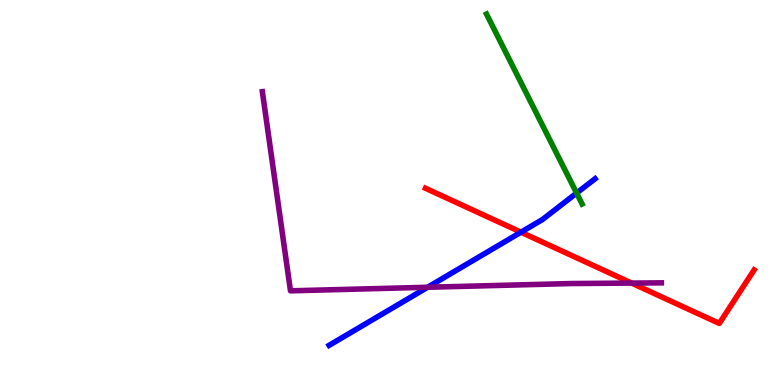[{'lines': ['blue', 'red'], 'intersections': [{'x': 6.72, 'y': 3.97}]}, {'lines': ['green', 'red'], 'intersections': []}, {'lines': ['purple', 'red'], 'intersections': [{'x': 8.15, 'y': 2.65}]}, {'lines': ['blue', 'green'], 'intersections': [{'x': 7.44, 'y': 4.99}]}, {'lines': ['blue', 'purple'], 'intersections': [{'x': 5.52, 'y': 2.54}]}, {'lines': ['green', 'purple'], 'intersections': []}]